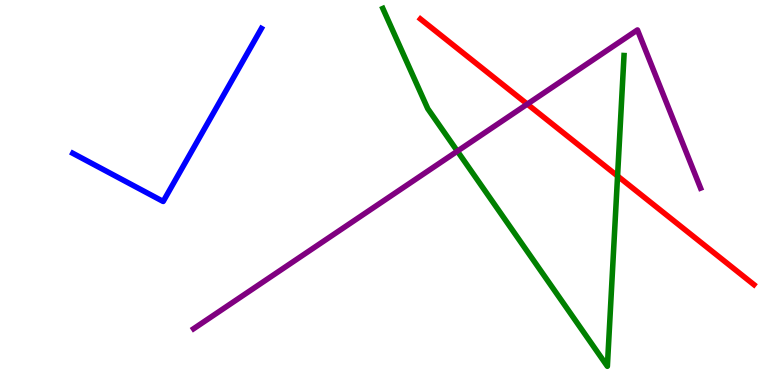[{'lines': ['blue', 'red'], 'intersections': []}, {'lines': ['green', 'red'], 'intersections': [{'x': 7.97, 'y': 5.43}]}, {'lines': ['purple', 'red'], 'intersections': [{'x': 6.8, 'y': 7.3}]}, {'lines': ['blue', 'green'], 'intersections': []}, {'lines': ['blue', 'purple'], 'intersections': []}, {'lines': ['green', 'purple'], 'intersections': [{'x': 5.9, 'y': 6.07}]}]